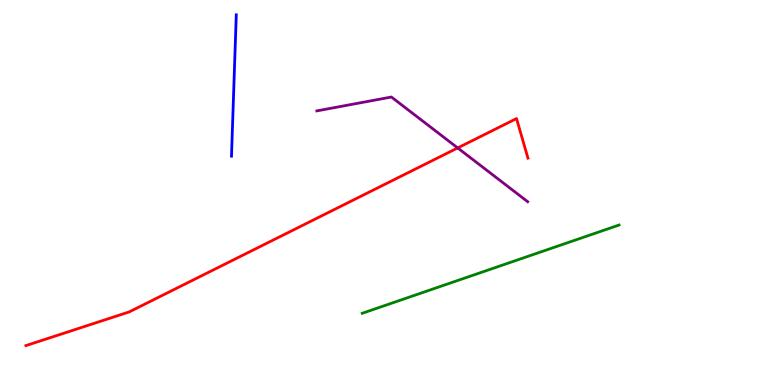[{'lines': ['blue', 'red'], 'intersections': []}, {'lines': ['green', 'red'], 'intersections': []}, {'lines': ['purple', 'red'], 'intersections': [{'x': 5.91, 'y': 6.16}]}, {'lines': ['blue', 'green'], 'intersections': []}, {'lines': ['blue', 'purple'], 'intersections': []}, {'lines': ['green', 'purple'], 'intersections': []}]